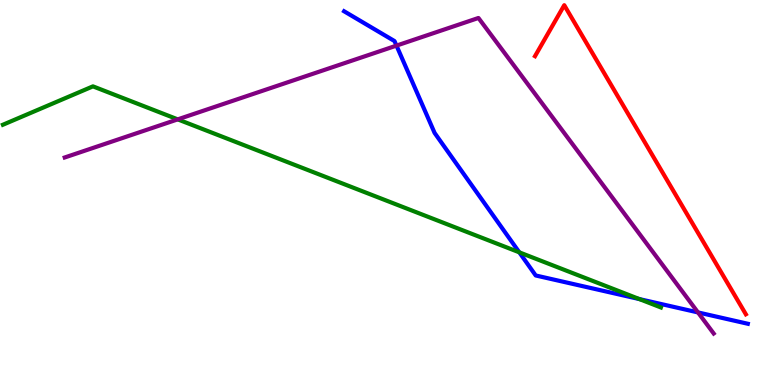[{'lines': ['blue', 'red'], 'intersections': []}, {'lines': ['green', 'red'], 'intersections': []}, {'lines': ['purple', 'red'], 'intersections': []}, {'lines': ['blue', 'green'], 'intersections': [{'x': 6.7, 'y': 3.45}, {'x': 8.25, 'y': 2.23}]}, {'lines': ['blue', 'purple'], 'intersections': [{'x': 5.12, 'y': 8.82}, {'x': 9.01, 'y': 1.89}]}, {'lines': ['green', 'purple'], 'intersections': [{'x': 2.29, 'y': 6.9}]}]